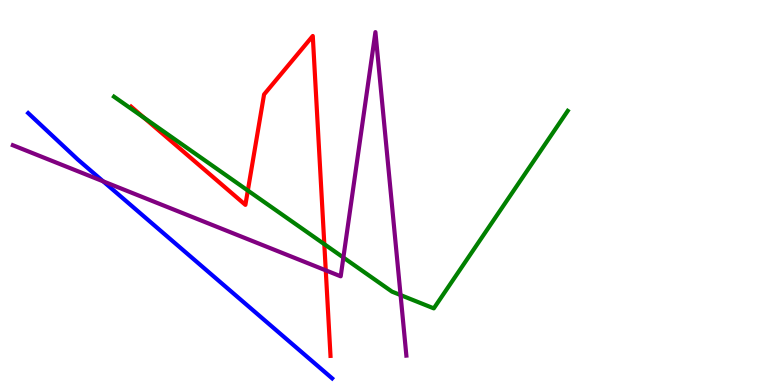[{'lines': ['blue', 'red'], 'intersections': []}, {'lines': ['green', 'red'], 'intersections': [{'x': 1.86, 'y': 6.94}, {'x': 3.2, 'y': 5.05}, {'x': 4.18, 'y': 3.66}]}, {'lines': ['purple', 'red'], 'intersections': [{'x': 4.2, 'y': 2.98}]}, {'lines': ['blue', 'green'], 'intersections': []}, {'lines': ['blue', 'purple'], 'intersections': [{'x': 1.33, 'y': 5.29}]}, {'lines': ['green', 'purple'], 'intersections': [{'x': 4.43, 'y': 3.31}, {'x': 5.17, 'y': 2.34}]}]